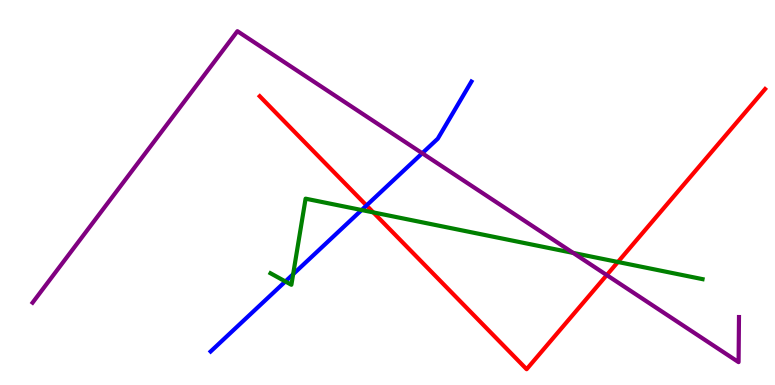[{'lines': ['blue', 'red'], 'intersections': [{'x': 4.73, 'y': 4.66}]}, {'lines': ['green', 'red'], 'intersections': [{'x': 4.82, 'y': 4.48}, {'x': 7.97, 'y': 3.2}]}, {'lines': ['purple', 'red'], 'intersections': [{'x': 7.83, 'y': 2.85}]}, {'lines': ['blue', 'green'], 'intersections': [{'x': 3.68, 'y': 2.69}, {'x': 3.78, 'y': 2.88}, {'x': 4.67, 'y': 4.54}]}, {'lines': ['blue', 'purple'], 'intersections': [{'x': 5.45, 'y': 6.02}]}, {'lines': ['green', 'purple'], 'intersections': [{'x': 7.4, 'y': 3.43}]}]